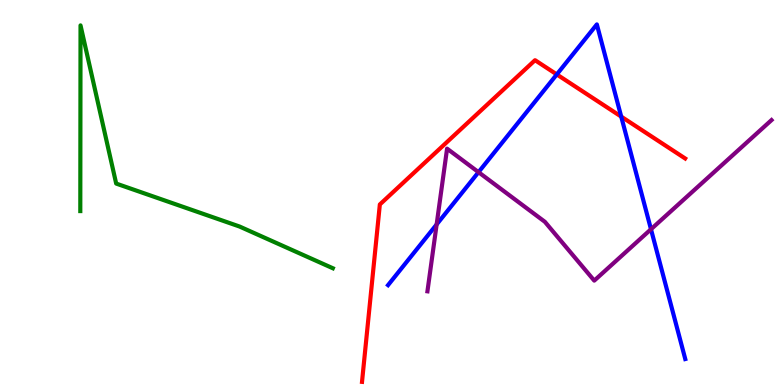[{'lines': ['blue', 'red'], 'intersections': [{'x': 7.18, 'y': 8.07}, {'x': 8.02, 'y': 6.97}]}, {'lines': ['green', 'red'], 'intersections': []}, {'lines': ['purple', 'red'], 'intersections': []}, {'lines': ['blue', 'green'], 'intersections': []}, {'lines': ['blue', 'purple'], 'intersections': [{'x': 5.63, 'y': 4.17}, {'x': 6.17, 'y': 5.53}, {'x': 8.4, 'y': 4.05}]}, {'lines': ['green', 'purple'], 'intersections': []}]